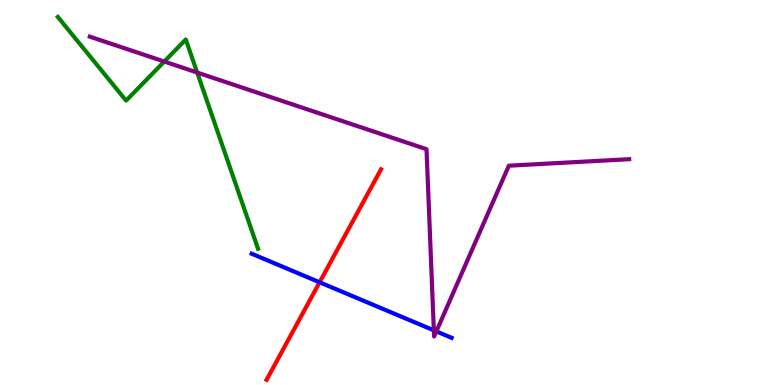[{'lines': ['blue', 'red'], 'intersections': [{'x': 4.12, 'y': 2.67}]}, {'lines': ['green', 'red'], 'intersections': []}, {'lines': ['purple', 'red'], 'intersections': []}, {'lines': ['blue', 'green'], 'intersections': []}, {'lines': ['blue', 'purple'], 'intersections': [{'x': 5.6, 'y': 1.42}, {'x': 5.63, 'y': 1.39}]}, {'lines': ['green', 'purple'], 'intersections': [{'x': 2.12, 'y': 8.4}, {'x': 2.54, 'y': 8.12}]}]